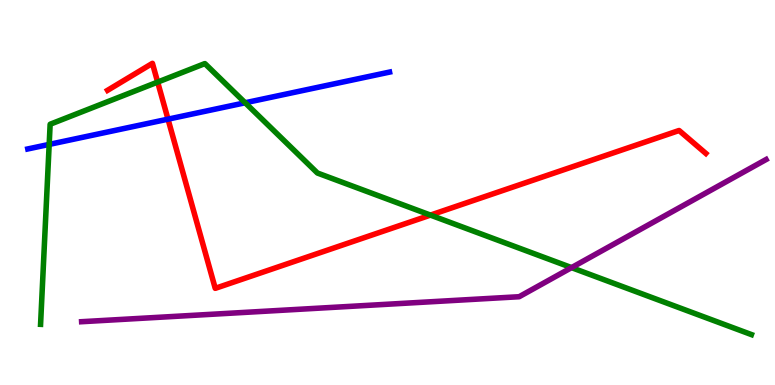[{'lines': ['blue', 'red'], 'intersections': [{'x': 2.17, 'y': 6.9}]}, {'lines': ['green', 'red'], 'intersections': [{'x': 2.03, 'y': 7.87}, {'x': 5.55, 'y': 4.41}]}, {'lines': ['purple', 'red'], 'intersections': []}, {'lines': ['blue', 'green'], 'intersections': [{'x': 0.635, 'y': 6.25}, {'x': 3.16, 'y': 7.33}]}, {'lines': ['blue', 'purple'], 'intersections': []}, {'lines': ['green', 'purple'], 'intersections': [{'x': 7.37, 'y': 3.05}]}]